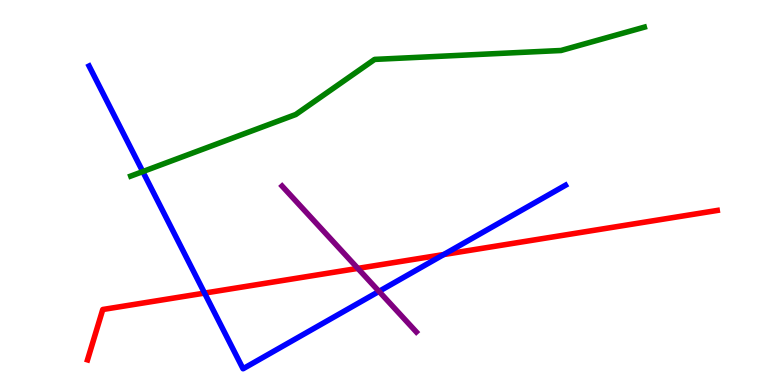[{'lines': ['blue', 'red'], 'intersections': [{'x': 2.64, 'y': 2.39}, {'x': 5.73, 'y': 3.39}]}, {'lines': ['green', 'red'], 'intersections': []}, {'lines': ['purple', 'red'], 'intersections': [{'x': 4.62, 'y': 3.03}]}, {'lines': ['blue', 'green'], 'intersections': [{'x': 1.84, 'y': 5.54}]}, {'lines': ['blue', 'purple'], 'intersections': [{'x': 4.89, 'y': 2.43}]}, {'lines': ['green', 'purple'], 'intersections': []}]